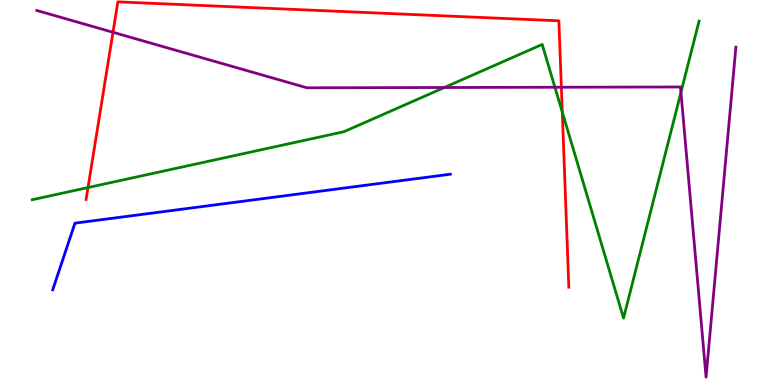[{'lines': ['blue', 'red'], 'intersections': []}, {'lines': ['green', 'red'], 'intersections': [{'x': 1.14, 'y': 5.13}, {'x': 7.26, 'y': 7.09}]}, {'lines': ['purple', 'red'], 'intersections': [{'x': 1.46, 'y': 9.16}, {'x': 7.24, 'y': 7.73}]}, {'lines': ['blue', 'green'], 'intersections': []}, {'lines': ['blue', 'purple'], 'intersections': []}, {'lines': ['green', 'purple'], 'intersections': [{'x': 5.73, 'y': 7.73}, {'x': 7.16, 'y': 7.73}, {'x': 8.79, 'y': 7.6}]}]